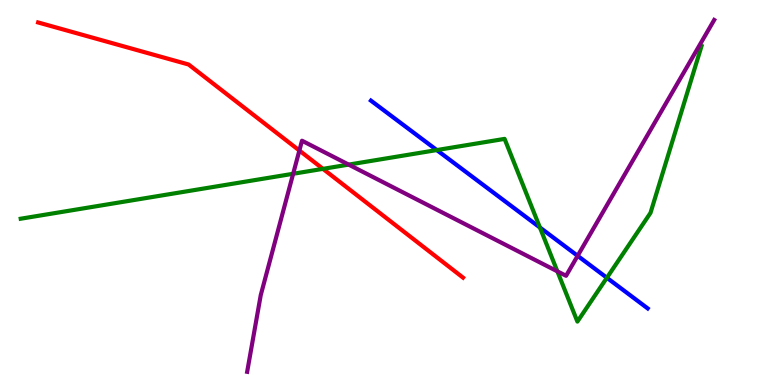[{'lines': ['blue', 'red'], 'intersections': []}, {'lines': ['green', 'red'], 'intersections': [{'x': 4.17, 'y': 5.61}]}, {'lines': ['purple', 'red'], 'intersections': [{'x': 3.86, 'y': 6.09}]}, {'lines': ['blue', 'green'], 'intersections': [{'x': 5.64, 'y': 6.1}, {'x': 6.97, 'y': 4.09}, {'x': 7.83, 'y': 2.79}]}, {'lines': ['blue', 'purple'], 'intersections': [{'x': 7.45, 'y': 3.36}]}, {'lines': ['green', 'purple'], 'intersections': [{'x': 3.78, 'y': 5.49}, {'x': 4.5, 'y': 5.72}, {'x': 7.19, 'y': 2.95}]}]